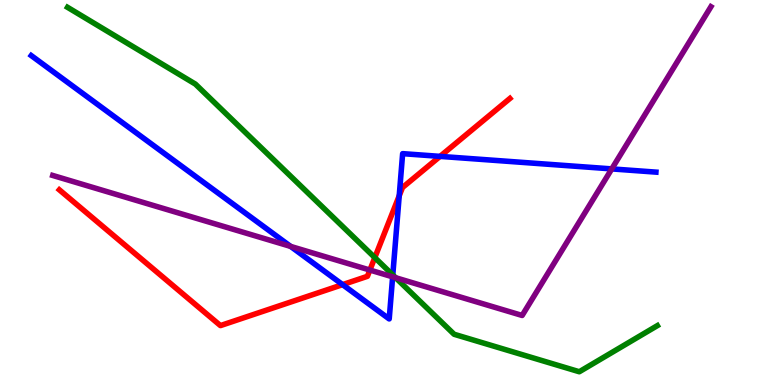[{'lines': ['blue', 'red'], 'intersections': [{'x': 4.42, 'y': 2.61}, {'x': 5.15, 'y': 4.91}, {'x': 5.68, 'y': 5.94}]}, {'lines': ['green', 'red'], 'intersections': [{'x': 4.84, 'y': 3.31}]}, {'lines': ['purple', 'red'], 'intersections': [{'x': 4.77, 'y': 2.99}]}, {'lines': ['blue', 'green'], 'intersections': [{'x': 5.07, 'y': 2.86}]}, {'lines': ['blue', 'purple'], 'intersections': [{'x': 3.75, 'y': 3.6}, {'x': 5.07, 'y': 2.81}, {'x': 7.89, 'y': 5.61}]}, {'lines': ['green', 'purple'], 'intersections': [{'x': 5.1, 'y': 2.79}]}]